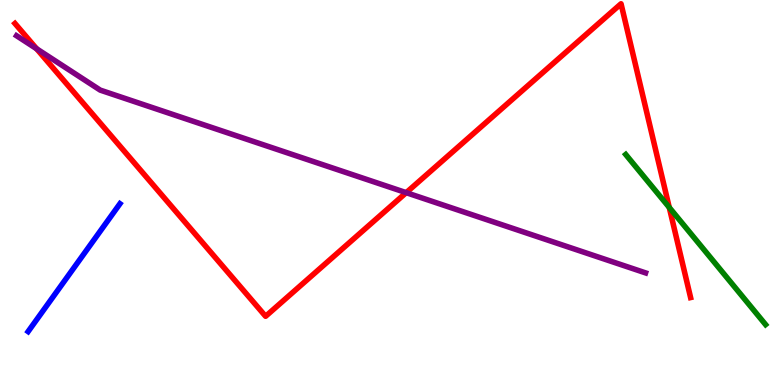[{'lines': ['blue', 'red'], 'intersections': []}, {'lines': ['green', 'red'], 'intersections': [{'x': 8.64, 'y': 4.61}]}, {'lines': ['purple', 'red'], 'intersections': [{'x': 0.472, 'y': 8.73}, {'x': 5.24, 'y': 5.0}]}, {'lines': ['blue', 'green'], 'intersections': []}, {'lines': ['blue', 'purple'], 'intersections': []}, {'lines': ['green', 'purple'], 'intersections': []}]